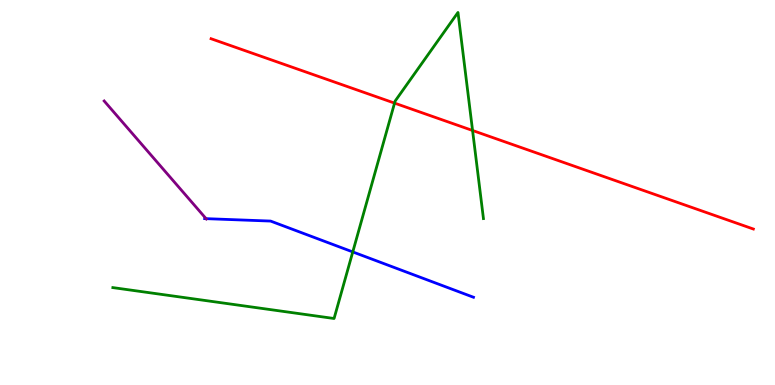[{'lines': ['blue', 'red'], 'intersections': []}, {'lines': ['green', 'red'], 'intersections': [{'x': 5.09, 'y': 7.32}, {'x': 6.1, 'y': 6.61}]}, {'lines': ['purple', 'red'], 'intersections': []}, {'lines': ['blue', 'green'], 'intersections': [{'x': 4.55, 'y': 3.46}]}, {'lines': ['blue', 'purple'], 'intersections': [{'x': 2.66, 'y': 4.32}]}, {'lines': ['green', 'purple'], 'intersections': []}]